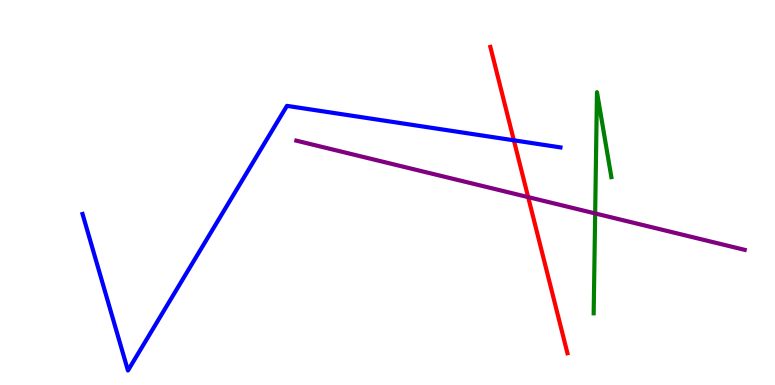[{'lines': ['blue', 'red'], 'intersections': [{'x': 6.63, 'y': 6.36}]}, {'lines': ['green', 'red'], 'intersections': []}, {'lines': ['purple', 'red'], 'intersections': [{'x': 6.81, 'y': 4.88}]}, {'lines': ['blue', 'green'], 'intersections': []}, {'lines': ['blue', 'purple'], 'intersections': []}, {'lines': ['green', 'purple'], 'intersections': [{'x': 7.68, 'y': 4.46}]}]